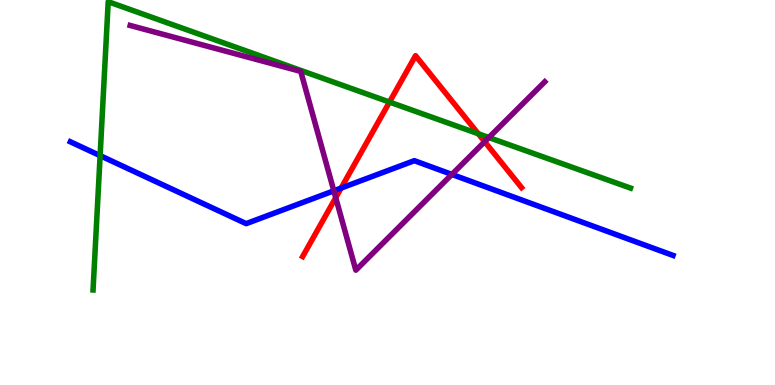[{'lines': ['blue', 'red'], 'intersections': [{'x': 4.4, 'y': 5.11}]}, {'lines': ['green', 'red'], 'intersections': [{'x': 5.03, 'y': 7.35}, {'x': 6.17, 'y': 6.53}]}, {'lines': ['purple', 'red'], 'intersections': [{'x': 4.33, 'y': 4.87}, {'x': 6.25, 'y': 6.32}]}, {'lines': ['blue', 'green'], 'intersections': [{'x': 1.29, 'y': 5.96}]}, {'lines': ['blue', 'purple'], 'intersections': [{'x': 4.31, 'y': 5.04}, {'x': 5.83, 'y': 5.47}]}, {'lines': ['green', 'purple'], 'intersections': [{'x': 6.31, 'y': 6.43}]}]